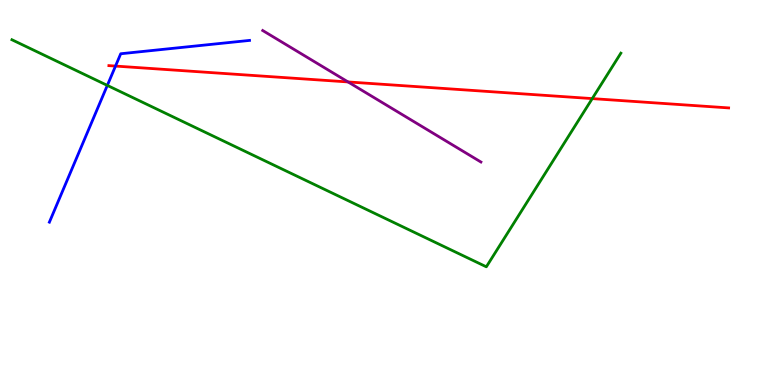[{'lines': ['blue', 'red'], 'intersections': [{'x': 1.49, 'y': 8.28}]}, {'lines': ['green', 'red'], 'intersections': [{'x': 7.64, 'y': 7.44}]}, {'lines': ['purple', 'red'], 'intersections': [{'x': 4.49, 'y': 7.87}]}, {'lines': ['blue', 'green'], 'intersections': [{'x': 1.38, 'y': 7.78}]}, {'lines': ['blue', 'purple'], 'intersections': []}, {'lines': ['green', 'purple'], 'intersections': []}]